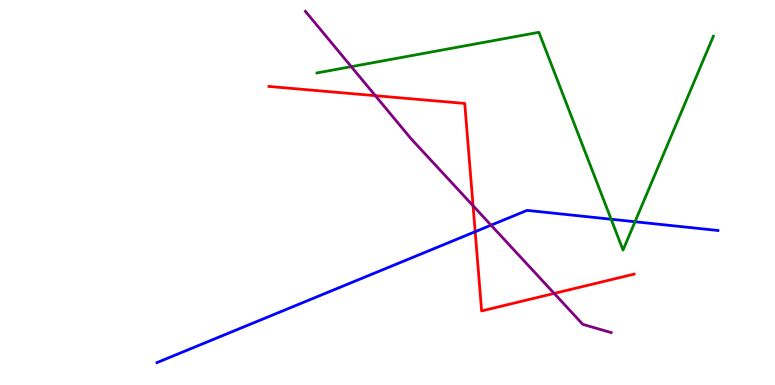[{'lines': ['blue', 'red'], 'intersections': [{'x': 6.13, 'y': 3.98}]}, {'lines': ['green', 'red'], 'intersections': []}, {'lines': ['purple', 'red'], 'intersections': [{'x': 4.84, 'y': 7.51}, {'x': 6.1, 'y': 4.66}, {'x': 7.15, 'y': 2.38}]}, {'lines': ['blue', 'green'], 'intersections': [{'x': 7.89, 'y': 4.31}, {'x': 8.19, 'y': 4.24}]}, {'lines': ['blue', 'purple'], 'intersections': [{'x': 6.34, 'y': 4.15}]}, {'lines': ['green', 'purple'], 'intersections': [{'x': 4.53, 'y': 8.27}]}]